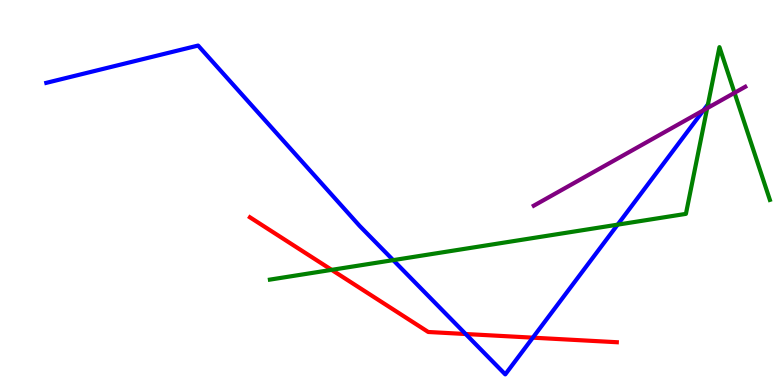[{'lines': ['blue', 'red'], 'intersections': [{'x': 6.01, 'y': 1.32}, {'x': 6.88, 'y': 1.23}]}, {'lines': ['green', 'red'], 'intersections': [{'x': 4.28, 'y': 2.99}]}, {'lines': ['purple', 'red'], 'intersections': []}, {'lines': ['blue', 'green'], 'intersections': [{'x': 5.07, 'y': 3.24}, {'x': 7.97, 'y': 4.16}, {'x': 9.13, 'y': 7.29}]}, {'lines': ['blue', 'purple'], 'intersections': [{'x': 9.08, 'y': 7.14}]}, {'lines': ['green', 'purple'], 'intersections': [{'x': 9.12, 'y': 7.19}, {'x': 9.48, 'y': 7.59}]}]